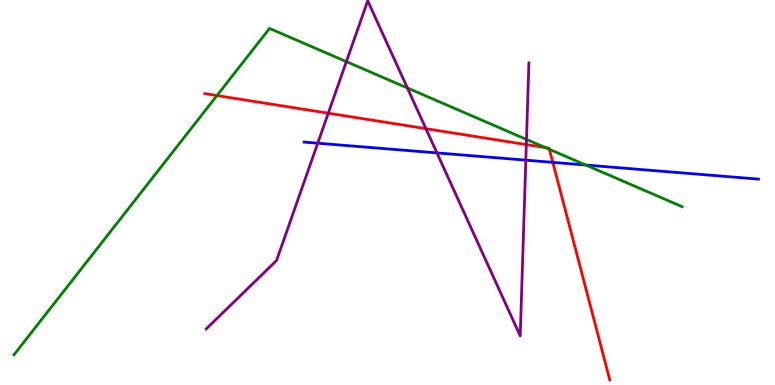[{'lines': ['blue', 'red'], 'intersections': [{'x': 7.13, 'y': 5.78}]}, {'lines': ['green', 'red'], 'intersections': [{'x': 2.8, 'y': 7.52}, {'x': 7.04, 'y': 6.17}, {'x': 7.09, 'y': 6.12}]}, {'lines': ['purple', 'red'], 'intersections': [{'x': 4.24, 'y': 7.06}, {'x': 5.5, 'y': 6.66}, {'x': 6.79, 'y': 6.24}]}, {'lines': ['blue', 'green'], 'intersections': [{'x': 7.56, 'y': 5.71}]}, {'lines': ['blue', 'purple'], 'intersections': [{'x': 4.1, 'y': 6.28}, {'x': 5.64, 'y': 6.03}, {'x': 6.78, 'y': 5.84}]}, {'lines': ['green', 'purple'], 'intersections': [{'x': 4.47, 'y': 8.4}, {'x': 5.26, 'y': 7.71}, {'x': 6.79, 'y': 6.38}]}]